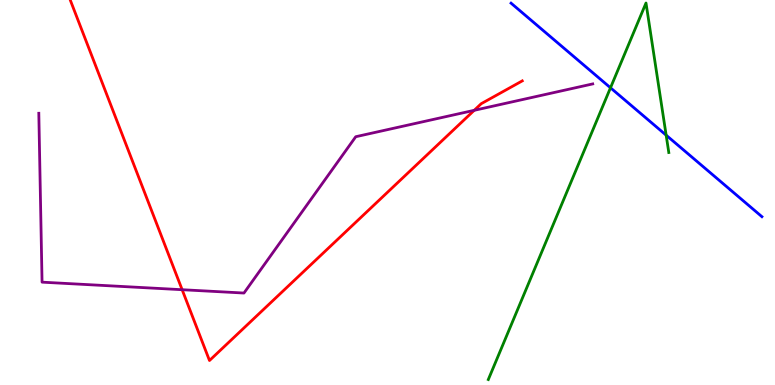[{'lines': ['blue', 'red'], 'intersections': []}, {'lines': ['green', 'red'], 'intersections': []}, {'lines': ['purple', 'red'], 'intersections': [{'x': 2.35, 'y': 2.48}, {'x': 6.12, 'y': 7.13}]}, {'lines': ['blue', 'green'], 'intersections': [{'x': 7.88, 'y': 7.72}, {'x': 8.6, 'y': 6.49}]}, {'lines': ['blue', 'purple'], 'intersections': []}, {'lines': ['green', 'purple'], 'intersections': []}]